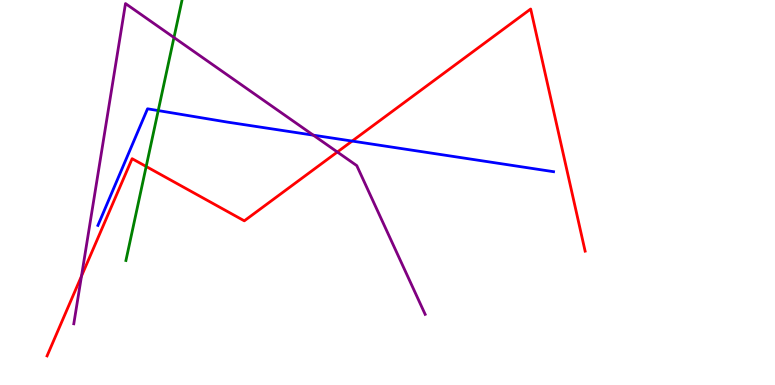[{'lines': ['blue', 'red'], 'intersections': [{'x': 4.54, 'y': 6.34}]}, {'lines': ['green', 'red'], 'intersections': [{'x': 1.89, 'y': 5.68}]}, {'lines': ['purple', 'red'], 'intersections': [{'x': 1.05, 'y': 2.83}, {'x': 4.35, 'y': 6.05}]}, {'lines': ['blue', 'green'], 'intersections': [{'x': 2.04, 'y': 7.13}]}, {'lines': ['blue', 'purple'], 'intersections': [{'x': 4.04, 'y': 6.49}]}, {'lines': ['green', 'purple'], 'intersections': [{'x': 2.24, 'y': 9.03}]}]